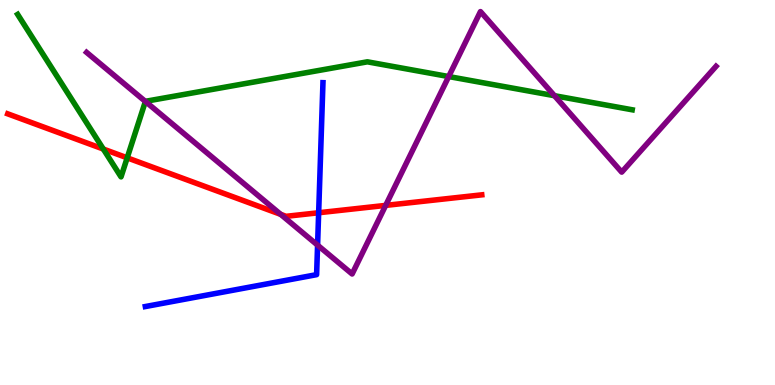[{'lines': ['blue', 'red'], 'intersections': [{'x': 4.11, 'y': 4.47}]}, {'lines': ['green', 'red'], 'intersections': [{'x': 1.33, 'y': 6.13}, {'x': 1.64, 'y': 5.9}]}, {'lines': ['purple', 'red'], 'intersections': [{'x': 3.62, 'y': 4.43}, {'x': 4.98, 'y': 4.67}]}, {'lines': ['blue', 'green'], 'intersections': []}, {'lines': ['blue', 'purple'], 'intersections': [{'x': 4.1, 'y': 3.63}]}, {'lines': ['green', 'purple'], 'intersections': [{'x': 1.88, 'y': 7.36}, {'x': 5.79, 'y': 8.01}, {'x': 7.15, 'y': 7.51}]}]